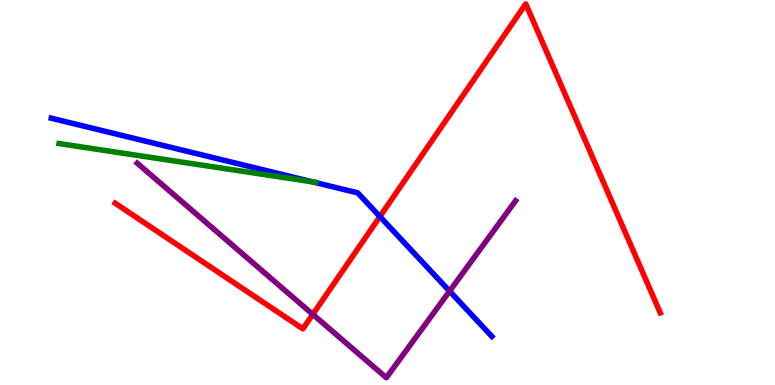[{'lines': ['blue', 'red'], 'intersections': [{'x': 4.9, 'y': 4.37}]}, {'lines': ['green', 'red'], 'intersections': []}, {'lines': ['purple', 'red'], 'intersections': [{'x': 4.04, 'y': 1.83}]}, {'lines': ['blue', 'green'], 'intersections': [{'x': 4.03, 'y': 5.28}]}, {'lines': ['blue', 'purple'], 'intersections': [{'x': 5.8, 'y': 2.44}]}, {'lines': ['green', 'purple'], 'intersections': []}]